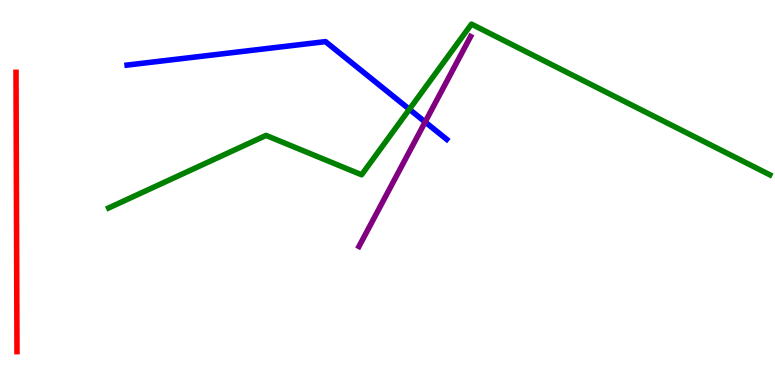[{'lines': ['blue', 'red'], 'intersections': []}, {'lines': ['green', 'red'], 'intersections': []}, {'lines': ['purple', 'red'], 'intersections': []}, {'lines': ['blue', 'green'], 'intersections': [{'x': 5.28, 'y': 7.16}]}, {'lines': ['blue', 'purple'], 'intersections': [{'x': 5.49, 'y': 6.83}]}, {'lines': ['green', 'purple'], 'intersections': []}]